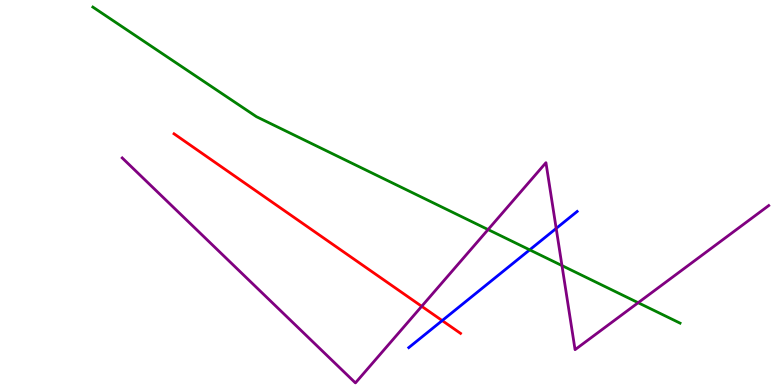[{'lines': ['blue', 'red'], 'intersections': [{'x': 5.71, 'y': 1.67}]}, {'lines': ['green', 'red'], 'intersections': []}, {'lines': ['purple', 'red'], 'intersections': [{'x': 5.44, 'y': 2.04}]}, {'lines': ['blue', 'green'], 'intersections': [{'x': 6.83, 'y': 3.51}]}, {'lines': ['blue', 'purple'], 'intersections': [{'x': 7.18, 'y': 4.07}]}, {'lines': ['green', 'purple'], 'intersections': [{'x': 6.3, 'y': 4.04}, {'x': 7.25, 'y': 3.1}, {'x': 8.23, 'y': 2.14}]}]